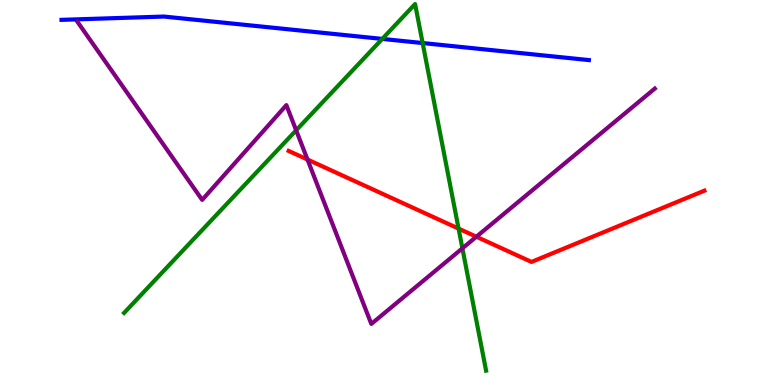[{'lines': ['blue', 'red'], 'intersections': []}, {'lines': ['green', 'red'], 'intersections': [{'x': 5.92, 'y': 4.06}]}, {'lines': ['purple', 'red'], 'intersections': [{'x': 3.97, 'y': 5.86}, {'x': 6.15, 'y': 3.85}]}, {'lines': ['blue', 'green'], 'intersections': [{'x': 4.93, 'y': 8.99}, {'x': 5.45, 'y': 8.88}]}, {'lines': ['blue', 'purple'], 'intersections': []}, {'lines': ['green', 'purple'], 'intersections': [{'x': 3.82, 'y': 6.62}, {'x': 5.97, 'y': 3.55}]}]